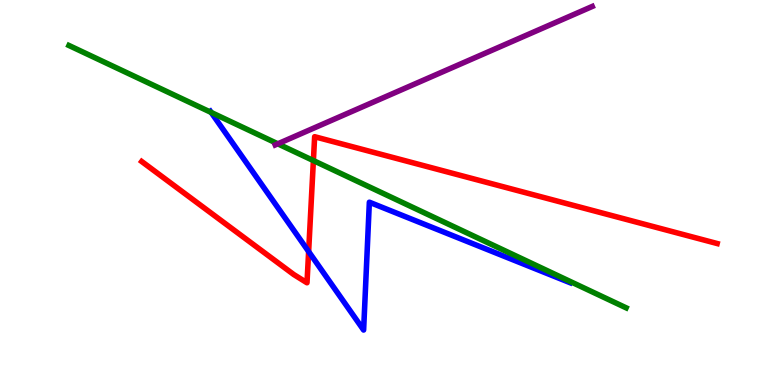[{'lines': ['blue', 'red'], 'intersections': [{'x': 3.98, 'y': 3.47}]}, {'lines': ['green', 'red'], 'intersections': [{'x': 4.04, 'y': 5.83}]}, {'lines': ['purple', 'red'], 'intersections': []}, {'lines': ['blue', 'green'], 'intersections': [{'x': 2.72, 'y': 7.08}]}, {'lines': ['blue', 'purple'], 'intersections': []}, {'lines': ['green', 'purple'], 'intersections': [{'x': 3.58, 'y': 6.26}]}]